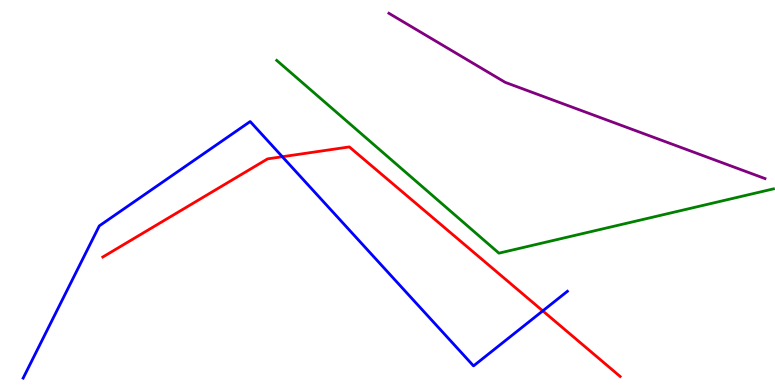[{'lines': ['blue', 'red'], 'intersections': [{'x': 3.64, 'y': 5.93}, {'x': 7.0, 'y': 1.93}]}, {'lines': ['green', 'red'], 'intersections': []}, {'lines': ['purple', 'red'], 'intersections': []}, {'lines': ['blue', 'green'], 'intersections': []}, {'lines': ['blue', 'purple'], 'intersections': []}, {'lines': ['green', 'purple'], 'intersections': []}]